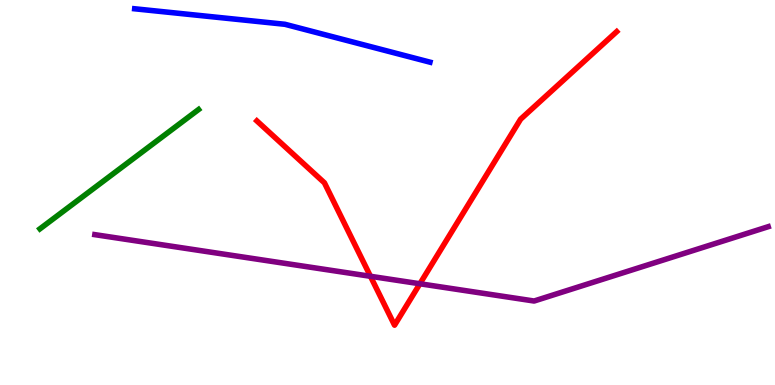[{'lines': ['blue', 'red'], 'intersections': []}, {'lines': ['green', 'red'], 'intersections': []}, {'lines': ['purple', 'red'], 'intersections': [{'x': 4.78, 'y': 2.82}, {'x': 5.42, 'y': 2.63}]}, {'lines': ['blue', 'green'], 'intersections': []}, {'lines': ['blue', 'purple'], 'intersections': []}, {'lines': ['green', 'purple'], 'intersections': []}]